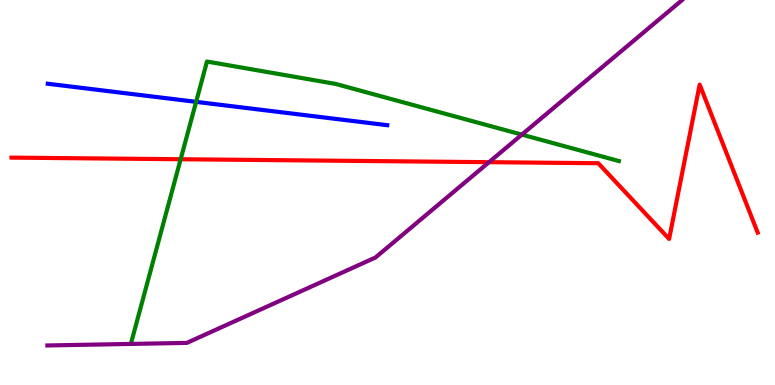[{'lines': ['blue', 'red'], 'intersections': []}, {'lines': ['green', 'red'], 'intersections': [{'x': 2.33, 'y': 5.86}]}, {'lines': ['purple', 'red'], 'intersections': [{'x': 6.31, 'y': 5.79}]}, {'lines': ['blue', 'green'], 'intersections': [{'x': 2.53, 'y': 7.35}]}, {'lines': ['blue', 'purple'], 'intersections': []}, {'lines': ['green', 'purple'], 'intersections': [{'x': 6.73, 'y': 6.5}]}]